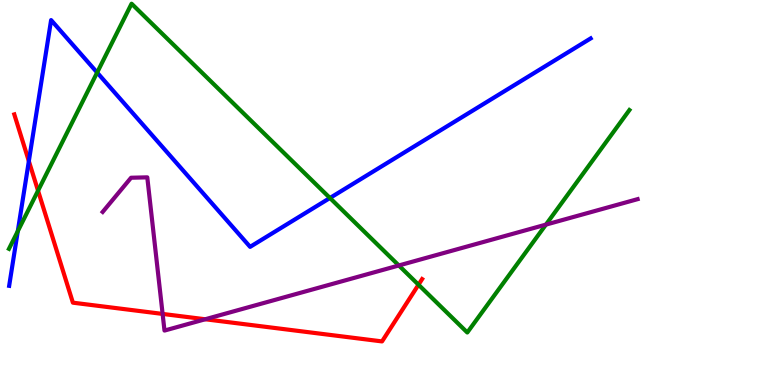[{'lines': ['blue', 'red'], 'intersections': [{'x': 0.372, 'y': 5.81}]}, {'lines': ['green', 'red'], 'intersections': [{'x': 0.491, 'y': 5.05}, {'x': 5.4, 'y': 2.6}]}, {'lines': ['purple', 'red'], 'intersections': [{'x': 2.1, 'y': 1.85}, {'x': 2.65, 'y': 1.71}]}, {'lines': ['blue', 'green'], 'intersections': [{'x': 0.23, 'y': 4.0}, {'x': 1.25, 'y': 8.12}, {'x': 4.26, 'y': 4.86}]}, {'lines': ['blue', 'purple'], 'intersections': []}, {'lines': ['green', 'purple'], 'intersections': [{'x': 5.15, 'y': 3.1}, {'x': 7.04, 'y': 4.17}]}]